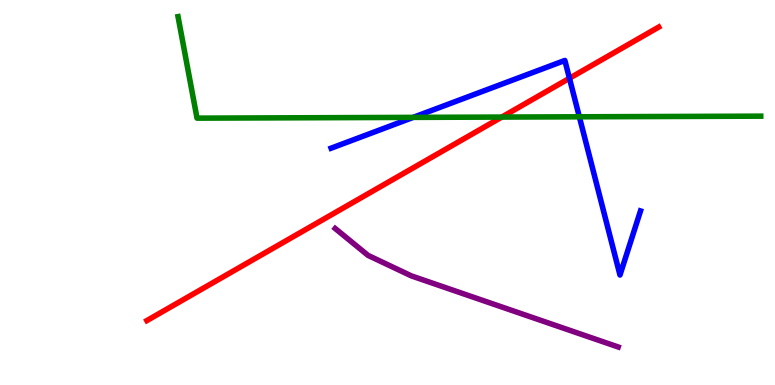[{'lines': ['blue', 'red'], 'intersections': [{'x': 7.35, 'y': 7.97}]}, {'lines': ['green', 'red'], 'intersections': [{'x': 6.47, 'y': 6.96}]}, {'lines': ['purple', 'red'], 'intersections': []}, {'lines': ['blue', 'green'], 'intersections': [{'x': 5.33, 'y': 6.95}, {'x': 7.48, 'y': 6.97}]}, {'lines': ['blue', 'purple'], 'intersections': []}, {'lines': ['green', 'purple'], 'intersections': []}]